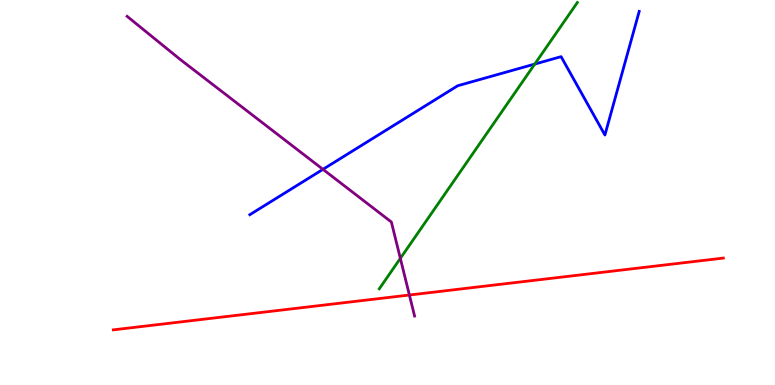[{'lines': ['blue', 'red'], 'intersections': []}, {'lines': ['green', 'red'], 'intersections': []}, {'lines': ['purple', 'red'], 'intersections': [{'x': 5.28, 'y': 2.34}]}, {'lines': ['blue', 'green'], 'intersections': [{'x': 6.9, 'y': 8.34}]}, {'lines': ['blue', 'purple'], 'intersections': [{'x': 4.17, 'y': 5.6}]}, {'lines': ['green', 'purple'], 'intersections': [{'x': 5.17, 'y': 3.29}]}]